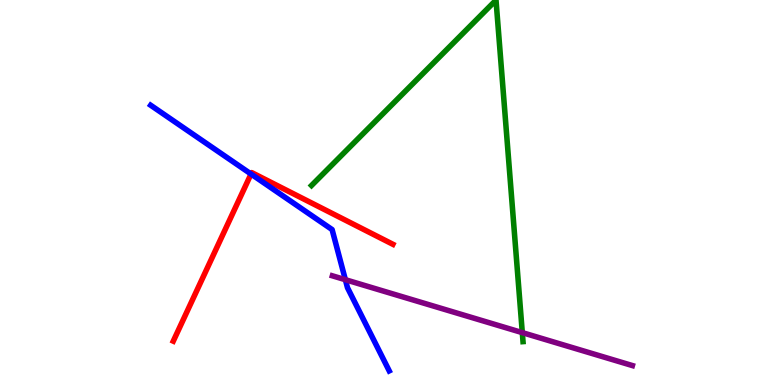[{'lines': ['blue', 'red'], 'intersections': [{'x': 3.24, 'y': 5.48}]}, {'lines': ['green', 'red'], 'intersections': []}, {'lines': ['purple', 'red'], 'intersections': []}, {'lines': ['blue', 'green'], 'intersections': []}, {'lines': ['blue', 'purple'], 'intersections': [{'x': 4.46, 'y': 2.74}]}, {'lines': ['green', 'purple'], 'intersections': [{'x': 6.74, 'y': 1.36}]}]